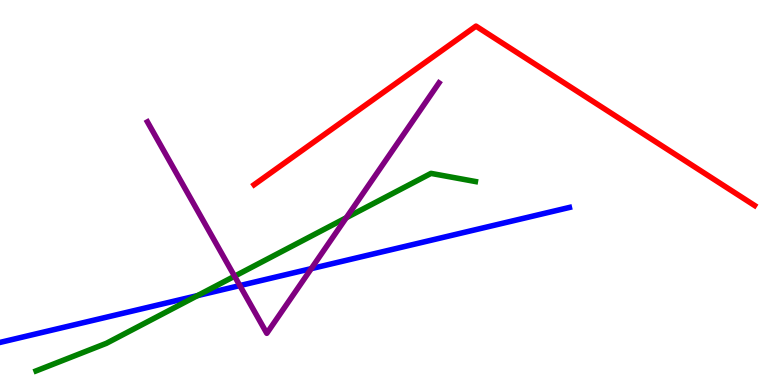[{'lines': ['blue', 'red'], 'intersections': []}, {'lines': ['green', 'red'], 'intersections': []}, {'lines': ['purple', 'red'], 'intersections': []}, {'lines': ['blue', 'green'], 'intersections': [{'x': 2.55, 'y': 2.32}]}, {'lines': ['blue', 'purple'], 'intersections': [{'x': 3.09, 'y': 2.58}, {'x': 4.02, 'y': 3.02}]}, {'lines': ['green', 'purple'], 'intersections': [{'x': 3.03, 'y': 2.83}, {'x': 4.47, 'y': 4.34}]}]